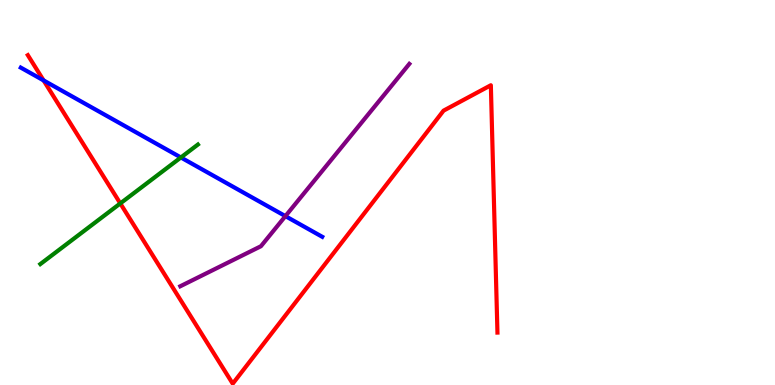[{'lines': ['blue', 'red'], 'intersections': [{'x': 0.562, 'y': 7.91}]}, {'lines': ['green', 'red'], 'intersections': [{'x': 1.55, 'y': 4.72}]}, {'lines': ['purple', 'red'], 'intersections': []}, {'lines': ['blue', 'green'], 'intersections': [{'x': 2.33, 'y': 5.91}]}, {'lines': ['blue', 'purple'], 'intersections': [{'x': 3.68, 'y': 4.39}]}, {'lines': ['green', 'purple'], 'intersections': []}]